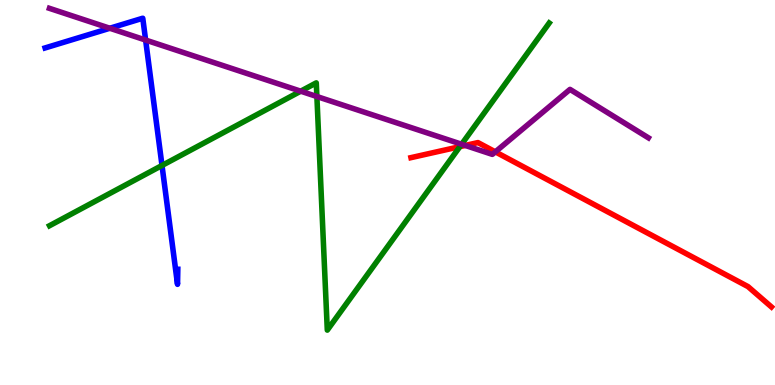[{'lines': ['blue', 'red'], 'intersections': []}, {'lines': ['green', 'red'], 'intersections': [{'x': 5.93, 'y': 6.19}]}, {'lines': ['purple', 'red'], 'intersections': [{'x': 6.0, 'y': 6.22}, {'x': 6.39, 'y': 6.06}]}, {'lines': ['blue', 'green'], 'intersections': [{'x': 2.09, 'y': 5.7}]}, {'lines': ['blue', 'purple'], 'intersections': [{'x': 1.42, 'y': 9.27}, {'x': 1.88, 'y': 8.96}]}, {'lines': ['green', 'purple'], 'intersections': [{'x': 3.88, 'y': 7.63}, {'x': 4.09, 'y': 7.49}, {'x': 5.96, 'y': 6.25}]}]